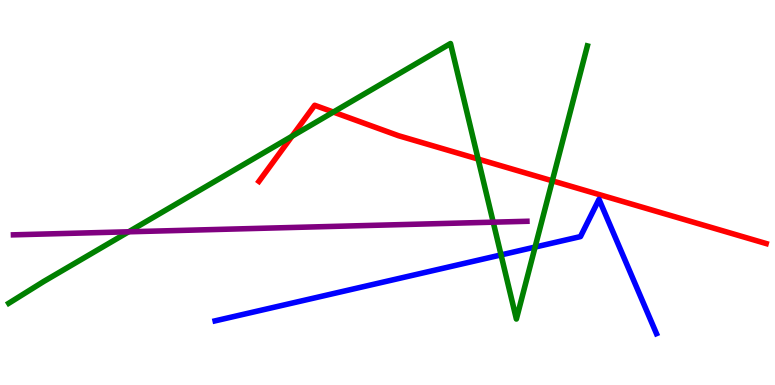[{'lines': ['blue', 'red'], 'intersections': []}, {'lines': ['green', 'red'], 'intersections': [{'x': 3.77, 'y': 6.46}, {'x': 4.3, 'y': 7.09}, {'x': 6.17, 'y': 5.87}, {'x': 7.13, 'y': 5.3}]}, {'lines': ['purple', 'red'], 'intersections': []}, {'lines': ['blue', 'green'], 'intersections': [{'x': 6.47, 'y': 3.38}, {'x': 6.9, 'y': 3.58}]}, {'lines': ['blue', 'purple'], 'intersections': []}, {'lines': ['green', 'purple'], 'intersections': [{'x': 1.66, 'y': 3.98}, {'x': 6.36, 'y': 4.23}]}]